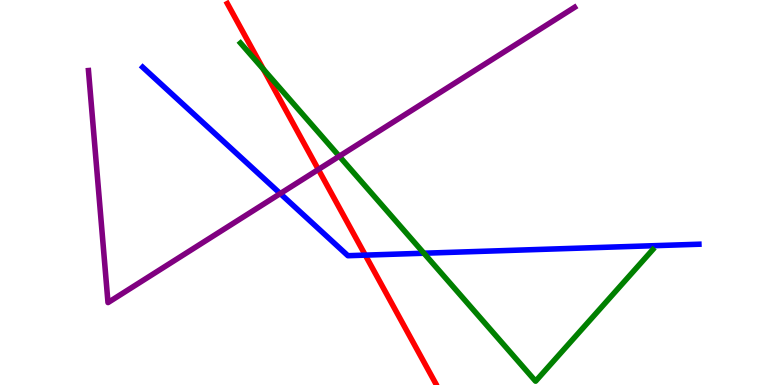[{'lines': ['blue', 'red'], 'intersections': [{'x': 4.71, 'y': 3.37}]}, {'lines': ['green', 'red'], 'intersections': [{'x': 3.4, 'y': 8.2}]}, {'lines': ['purple', 'red'], 'intersections': [{'x': 4.11, 'y': 5.6}]}, {'lines': ['blue', 'green'], 'intersections': [{'x': 5.47, 'y': 3.42}]}, {'lines': ['blue', 'purple'], 'intersections': [{'x': 3.62, 'y': 4.97}]}, {'lines': ['green', 'purple'], 'intersections': [{'x': 4.38, 'y': 5.94}]}]